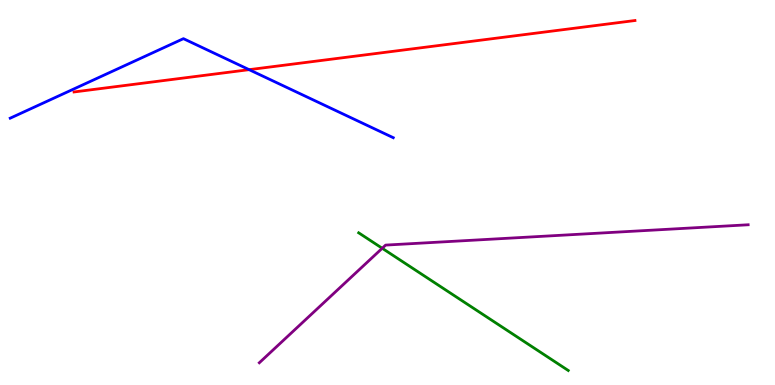[{'lines': ['blue', 'red'], 'intersections': [{'x': 3.21, 'y': 8.19}]}, {'lines': ['green', 'red'], 'intersections': []}, {'lines': ['purple', 'red'], 'intersections': []}, {'lines': ['blue', 'green'], 'intersections': []}, {'lines': ['blue', 'purple'], 'intersections': []}, {'lines': ['green', 'purple'], 'intersections': [{'x': 4.93, 'y': 3.55}]}]